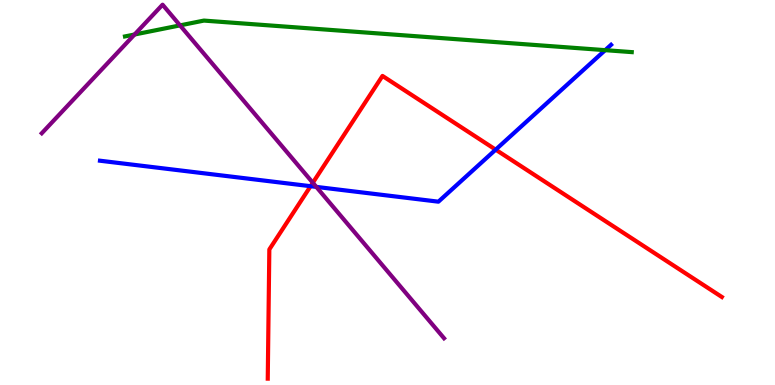[{'lines': ['blue', 'red'], 'intersections': [{'x': 4.01, 'y': 5.16}, {'x': 6.4, 'y': 6.11}]}, {'lines': ['green', 'red'], 'intersections': []}, {'lines': ['purple', 'red'], 'intersections': [{'x': 4.04, 'y': 5.25}]}, {'lines': ['blue', 'green'], 'intersections': [{'x': 7.81, 'y': 8.7}]}, {'lines': ['blue', 'purple'], 'intersections': [{'x': 4.08, 'y': 5.15}]}, {'lines': ['green', 'purple'], 'intersections': [{'x': 1.74, 'y': 9.1}, {'x': 2.32, 'y': 9.34}]}]